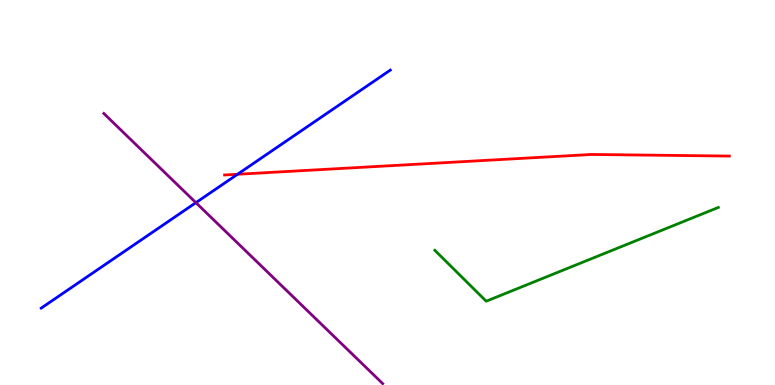[{'lines': ['blue', 'red'], 'intersections': [{'x': 3.07, 'y': 5.47}]}, {'lines': ['green', 'red'], 'intersections': []}, {'lines': ['purple', 'red'], 'intersections': []}, {'lines': ['blue', 'green'], 'intersections': []}, {'lines': ['blue', 'purple'], 'intersections': [{'x': 2.53, 'y': 4.74}]}, {'lines': ['green', 'purple'], 'intersections': []}]